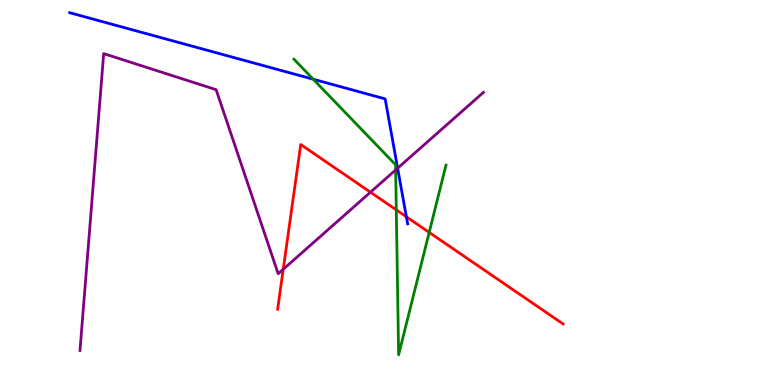[{'lines': ['blue', 'red'], 'intersections': [{'x': 5.24, 'y': 4.37}]}, {'lines': ['green', 'red'], 'intersections': [{'x': 5.11, 'y': 4.55}, {'x': 5.54, 'y': 3.96}]}, {'lines': ['purple', 'red'], 'intersections': [{'x': 3.65, 'y': 3.01}, {'x': 4.78, 'y': 5.01}]}, {'lines': ['blue', 'green'], 'intersections': [{'x': 4.04, 'y': 7.94}]}, {'lines': ['blue', 'purple'], 'intersections': [{'x': 5.13, 'y': 5.63}]}, {'lines': ['green', 'purple'], 'intersections': [{'x': 5.11, 'y': 5.59}]}]